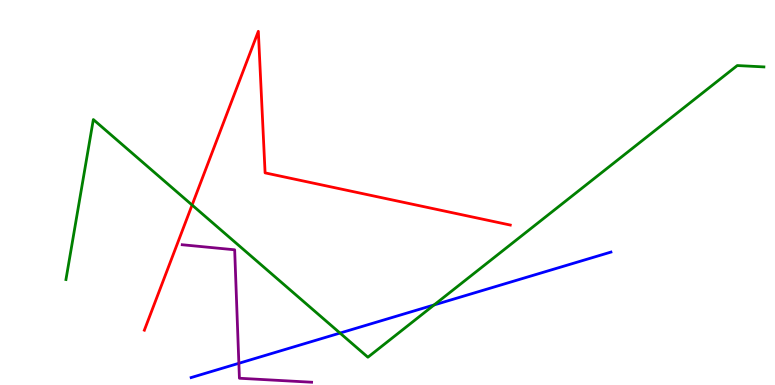[{'lines': ['blue', 'red'], 'intersections': []}, {'lines': ['green', 'red'], 'intersections': [{'x': 2.48, 'y': 4.67}]}, {'lines': ['purple', 'red'], 'intersections': []}, {'lines': ['blue', 'green'], 'intersections': [{'x': 4.39, 'y': 1.35}, {'x': 5.6, 'y': 2.08}]}, {'lines': ['blue', 'purple'], 'intersections': [{'x': 3.08, 'y': 0.564}]}, {'lines': ['green', 'purple'], 'intersections': []}]